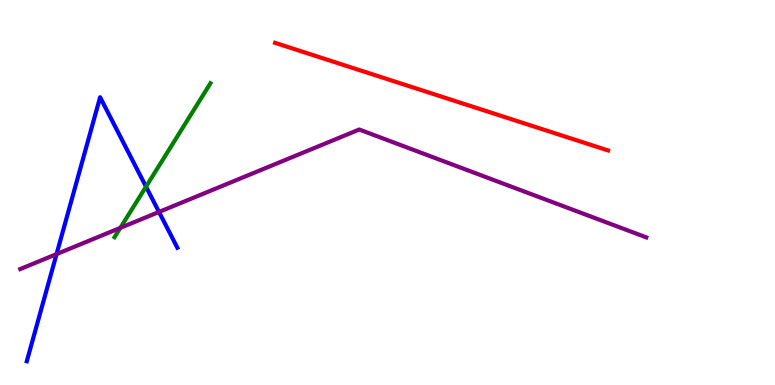[{'lines': ['blue', 'red'], 'intersections': []}, {'lines': ['green', 'red'], 'intersections': []}, {'lines': ['purple', 'red'], 'intersections': []}, {'lines': ['blue', 'green'], 'intersections': [{'x': 1.88, 'y': 5.15}]}, {'lines': ['blue', 'purple'], 'intersections': [{'x': 0.73, 'y': 3.4}, {'x': 2.05, 'y': 4.49}]}, {'lines': ['green', 'purple'], 'intersections': [{'x': 1.55, 'y': 4.08}]}]